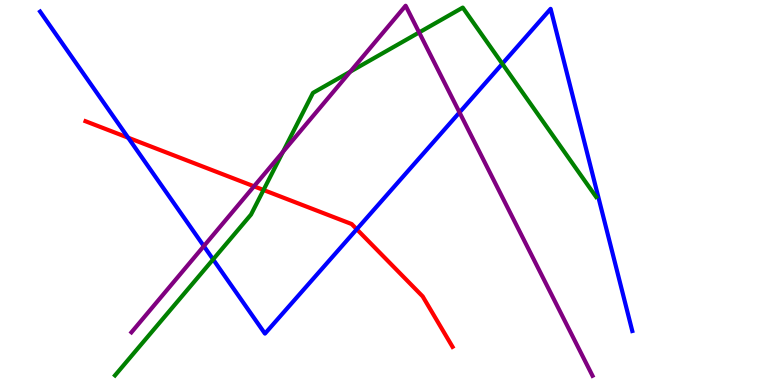[{'lines': ['blue', 'red'], 'intersections': [{'x': 1.65, 'y': 6.42}, {'x': 4.6, 'y': 4.05}]}, {'lines': ['green', 'red'], 'intersections': [{'x': 3.4, 'y': 5.07}]}, {'lines': ['purple', 'red'], 'intersections': [{'x': 3.28, 'y': 5.16}]}, {'lines': ['blue', 'green'], 'intersections': [{'x': 2.75, 'y': 3.26}, {'x': 6.48, 'y': 8.34}]}, {'lines': ['blue', 'purple'], 'intersections': [{'x': 2.63, 'y': 3.61}, {'x': 5.93, 'y': 7.08}]}, {'lines': ['green', 'purple'], 'intersections': [{'x': 3.65, 'y': 6.05}, {'x': 4.52, 'y': 8.14}, {'x': 5.41, 'y': 9.16}]}]